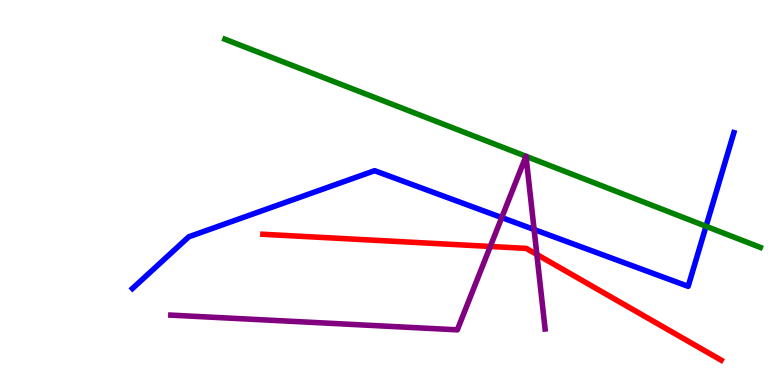[{'lines': ['blue', 'red'], 'intersections': []}, {'lines': ['green', 'red'], 'intersections': []}, {'lines': ['purple', 'red'], 'intersections': [{'x': 6.33, 'y': 3.6}, {'x': 6.93, 'y': 3.39}]}, {'lines': ['blue', 'green'], 'intersections': [{'x': 9.11, 'y': 4.12}]}, {'lines': ['blue', 'purple'], 'intersections': [{'x': 6.47, 'y': 4.35}, {'x': 6.89, 'y': 4.04}]}, {'lines': ['green', 'purple'], 'intersections': [{'x': 6.79, 'y': 5.94}, {'x': 6.79, 'y': 5.94}]}]